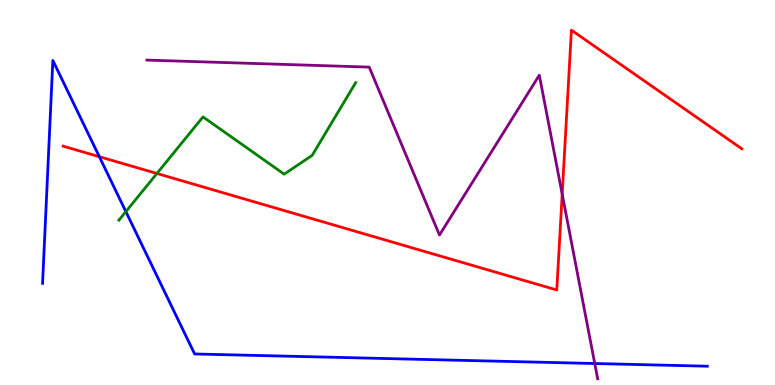[{'lines': ['blue', 'red'], 'intersections': [{'x': 1.28, 'y': 5.93}]}, {'lines': ['green', 'red'], 'intersections': [{'x': 2.02, 'y': 5.49}]}, {'lines': ['purple', 'red'], 'intersections': [{'x': 7.25, 'y': 4.96}]}, {'lines': ['blue', 'green'], 'intersections': [{'x': 1.62, 'y': 4.5}]}, {'lines': ['blue', 'purple'], 'intersections': [{'x': 7.67, 'y': 0.558}]}, {'lines': ['green', 'purple'], 'intersections': []}]